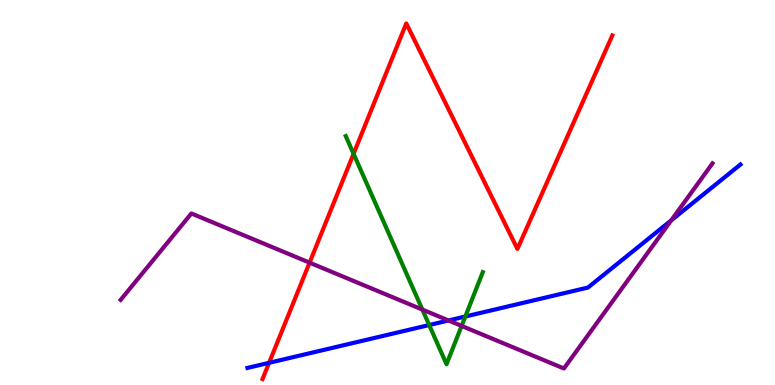[{'lines': ['blue', 'red'], 'intersections': [{'x': 3.47, 'y': 0.576}]}, {'lines': ['green', 'red'], 'intersections': [{'x': 4.56, 'y': 6.01}]}, {'lines': ['purple', 'red'], 'intersections': [{'x': 3.99, 'y': 3.18}]}, {'lines': ['blue', 'green'], 'intersections': [{'x': 5.54, 'y': 1.56}, {'x': 6.0, 'y': 1.78}]}, {'lines': ['blue', 'purple'], 'intersections': [{'x': 5.79, 'y': 1.68}, {'x': 8.66, 'y': 4.28}]}, {'lines': ['green', 'purple'], 'intersections': [{'x': 5.45, 'y': 1.96}, {'x': 5.96, 'y': 1.53}]}]